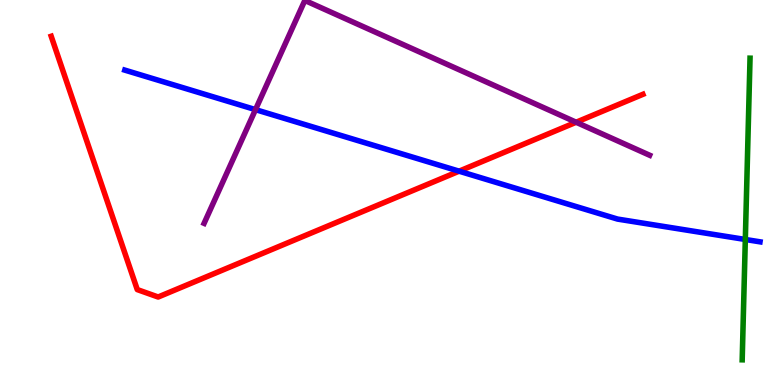[{'lines': ['blue', 'red'], 'intersections': [{'x': 5.92, 'y': 5.55}]}, {'lines': ['green', 'red'], 'intersections': []}, {'lines': ['purple', 'red'], 'intersections': [{'x': 7.43, 'y': 6.82}]}, {'lines': ['blue', 'green'], 'intersections': [{'x': 9.62, 'y': 3.78}]}, {'lines': ['blue', 'purple'], 'intersections': [{'x': 3.3, 'y': 7.15}]}, {'lines': ['green', 'purple'], 'intersections': []}]